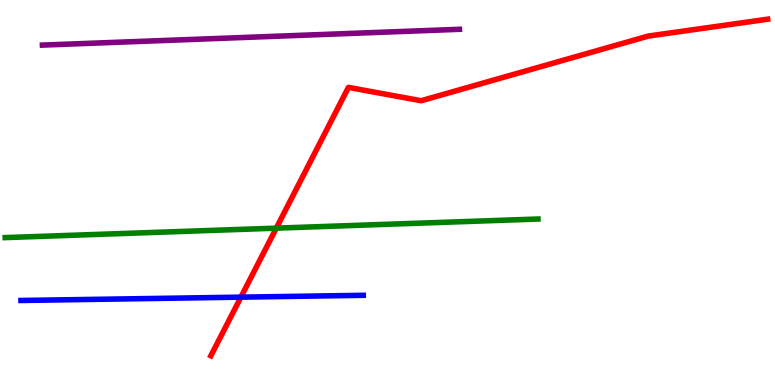[{'lines': ['blue', 'red'], 'intersections': [{'x': 3.11, 'y': 2.28}]}, {'lines': ['green', 'red'], 'intersections': [{'x': 3.56, 'y': 4.07}]}, {'lines': ['purple', 'red'], 'intersections': []}, {'lines': ['blue', 'green'], 'intersections': []}, {'lines': ['blue', 'purple'], 'intersections': []}, {'lines': ['green', 'purple'], 'intersections': []}]